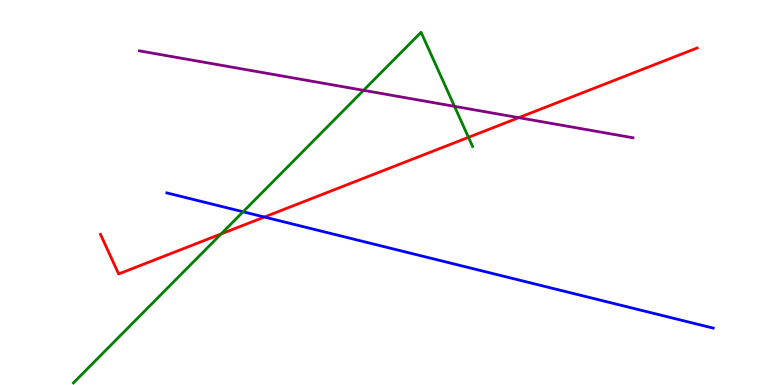[{'lines': ['blue', 'red'], 'intersections': [{'x': 3.41, 'y': 4.36}]}, {'lines': ['green', 'red'], 'intersections': [{'x': 2.85, 'y': 3.92}, {'x': 6.04, 'y': 6.43}]}, {'lines': ['purple', 'red'], 'intersections': [{'x': 6.69, 'y': 6.94}]}, {'lines': ['blue', 'green'], 'intersections': [{'x': 3.14, 'y': 4.5}]}, {'lines': ['blue', 'purple'], 'intersections': []}, {'lines': ['green', 'purple'], 'intersections': [{'x': 4.69, 'y': 7.65}, {'x': 5.86, 'y': 7.24}]}]